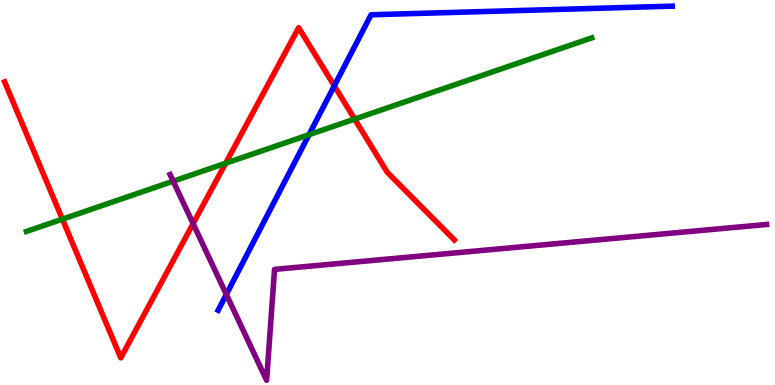[{'lines': ['blue', 'red'], 'intersections': [{'x': 4.31, 'y': 7.77}]}, {'lines': ['green', 'red'], 'intersections': [{'x': 0.805, 'y': 4.31}, {'x': 2.91, 'y': 5.76}, {'x': 4.58, 'y': 6.91}]}, {'lines': ['purple', 'red'], 'intersections': [{'x': 2.49, 'y': 4.19}]}, {'lines': ['blue', 'green'], 'intersections': [{'x': 3.99, 'y': 6.5}]}, {'lines': ['blue', 'purple'], 'intersections': [{'x': 2.92, 'y': 2.35}]}, {'lines': ['green', 'purple'], 'intersections': [{'x': 2.23, 'y': 5.29}]}]